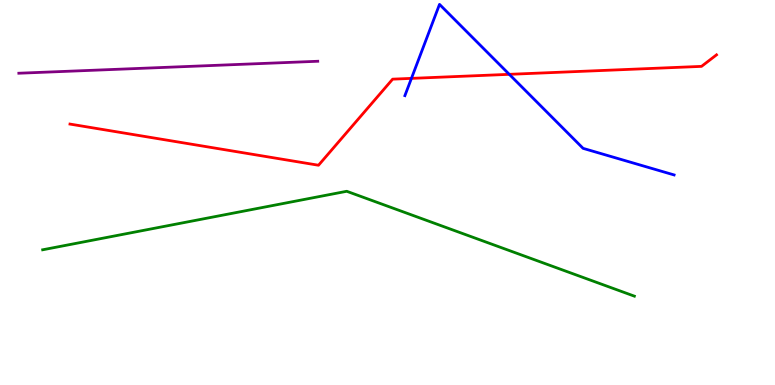[{'lines': ['blue', 'red'], 'intersections': [{'x': 5.31, 'y': 7.96}, {'x': 6.57, 'y': 8.07}]}, {'lines': ['green', 'red'], 'intersections': []}, {'lines': ['purple', 'red'], 'intersections': []}, {'lines': ['blue', 'green'], 'intersections': []}, {'lines': ['blue', 'purple'], 'intersections': []}, {'lines': ['green', 'purple'], 'intersections': []}]